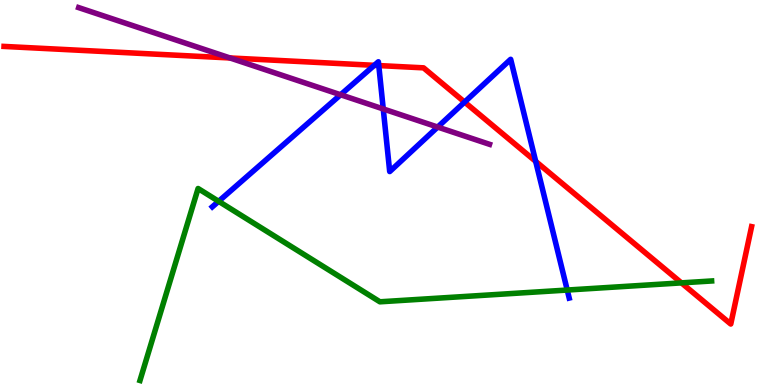[{'lines': ['blue', 'red'], 'intersections': [{'x': 4.83, 'y': 8.3}, {'x': 4.89, 'y': 8.3}, {'x': 5.99, 'y': 7.35}, {'x': 6.91, 'y': 5.81}]}, {'lines': ['green', 'red'], 'intersections': [{'x': 8.79, 'y': 2.65}]}, {'lines': ['purple', 'red'], 'intersections': [{'x': 2.97, 'y': 8.49}]}, {'lines': ['blue', 'green'], 'intersections': [{'x': 2.82, 'y': 4.77}, {'x': 7.32, 'y': 2.47}]}, {'lines': ['blue', 'purple'], 'intersections': [{'x': 4.39, 'y': 7.54}, {'x': 4.95, 'y': 7.17}, {'x': 5.65, 'y': 6.7}]}, {'lines': ['green', 'purple'], 'intersections': []}]